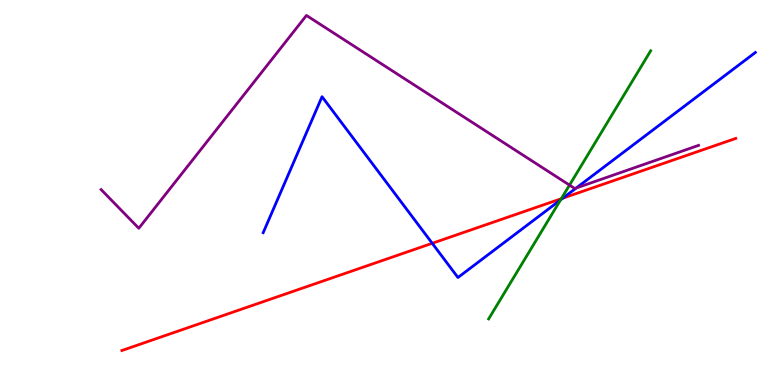[{'lines': ['blue', 'red'], 'intersections': [{'x': 5.58, 'y': 3.68}, {'x': 7.26, 'y': 4.85}]}, {'lines': ['green', 'red'], 'intersections': [{'x': 7.24, 'y': 4.84}]}, {'lines': ['purple', 'red'], 'intersections': []}, {'lines': ['blue', 'green'], 'intersections': [{'x': 7.23, 'y': 4.81}]}, {'lines': ['blue', 'purple'], 'intersections': [{'x': 7.44, 'y': 5.12}]}, {'lines': ['green', 'purple'], 'intersections': [{'x': 7.35, 'y': 5.19}]}]